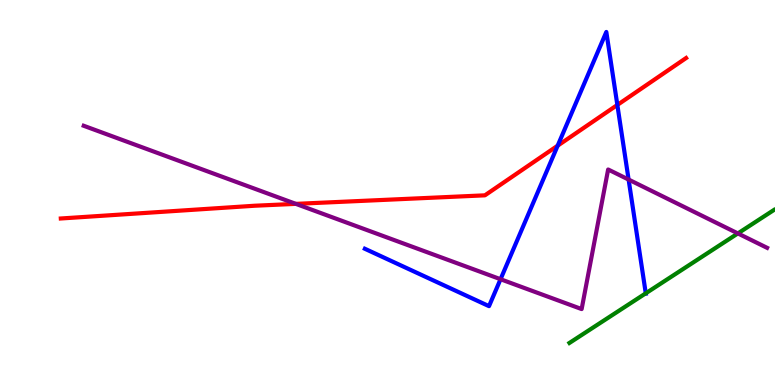[{'lines': ['blue', 'red'], 'intersections': [{'x': 7.2, 'y': 6.22}, {'x': 7.97, 'y': 7.27}]}, {'lines': ['green', 'red'], 'intersections': []}, {'lines': ['purple', 'red'], 'intersections': [{'x': 3.82, 'y': 4.7}]}, {'lines': ['blue', 'green'], 'intersections': [{'x': 8.33, 'y': 2.38}]}, {'lines': ['blue', 'purple'], 'intersections': [{'x': 6.46, 'y': 2.75}, {'x': 8.11, 'y': 5.34}]}, {'lines': ['green', 'purple'], 'intersections': [{'x': 9.52, 'y': 3.94}]}]